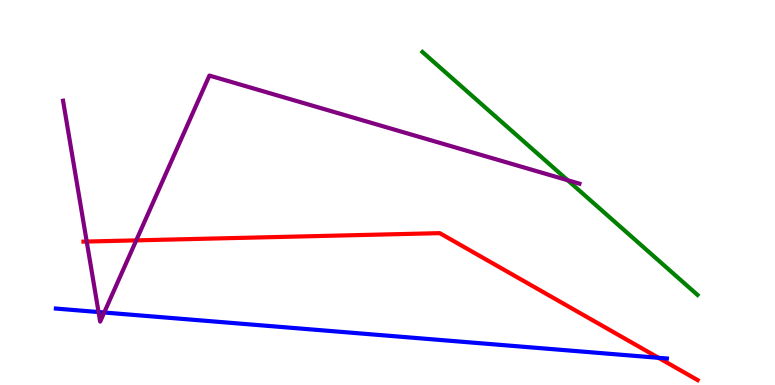[{'lines': ['blue', 'red'], 'intersections': [{'x': 8.5, 'y': 0.706}]}, {'lines': ['green', 'red'], 'intersections': []}, {'lines': ['purple', 'red'], 'intersections': [{'x': 1.12, 'y': 3.73}, {'x': 1.76, 'y': 3.76}]}, {'lines': ['blue', 'green'], 'intersections': []}, {'lines': ['blue', 'purple'], 'intersections': [{'x': 1.27, 'y': 1.89}, {'x': 1.34, 'y': 1.88}]}, {'lines': ['green', 'purple'], 'intersections': [{'x': 7.32, 'y': 5.32}]}]